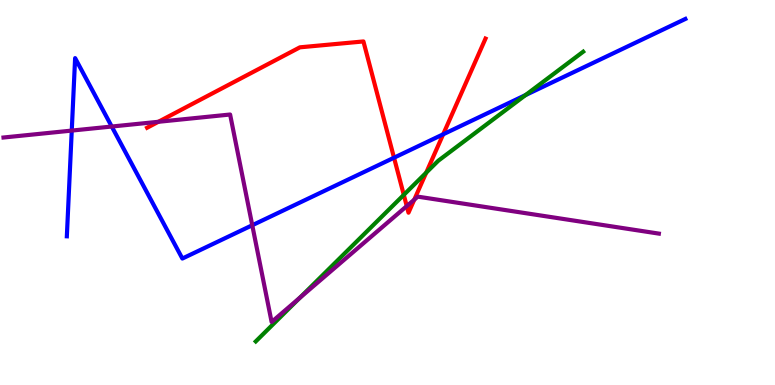[{'lines': ['blue', 'red'], 'intersections': [{'x': 5.08, 'y': 5.9}, {'x': 5.72, 'y': 6.51}]}, {'lines': ['green', 'red'], 'intersections': [{'x': 5.21, 'y': 4.94}, {'x': 5.5, 'y': 5.52}]}, {'lines': ['purple', 'red'], 'intersections': [{'x': 2.04, 'y': 6.84}, {'x': 5.25, 'y': 4.65}, {'x': 5.35, 'y': 4.81}]}, {'lines': ['blue', 'green'], 'intersections': [{'x': 6.78, 'y': 7.53}]}, {'lines': ['blue', 'purple'], 'intersections': [{'x': 0.926, 'y': 6.61}, {'x': 1.44, 'y': 6.71}, {'x': 3.26, 'y': 4.15}]}, {'lines': ['green', 'purple'], 'intersections': [{'x': 3.87, 'y': 2.27}]}]